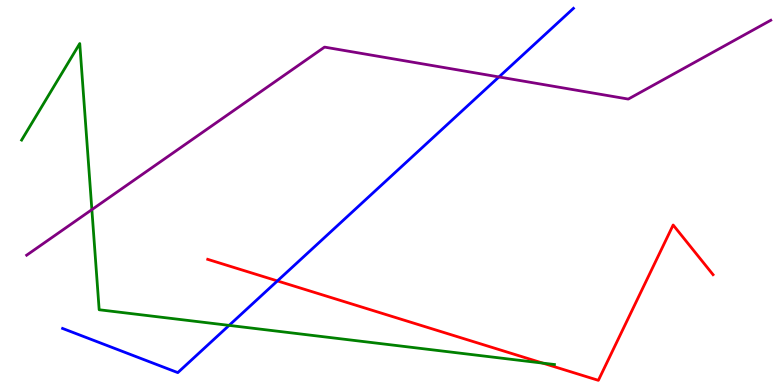[{'lines': ['blue', 'red'], 'intersections': [{'x': 3.58, 'y': 2.7}]}, {'lines': ['green', 'red'], 'intersections': [{'x': 7.0, 'y': 0.568}]}, {'lines': ['purple', 'red'], 'intersections': []}, {'lines': ['blue', 'green'], 'intersections': [{'x': 2.96, 'y': 1.55}]}, {'lines': ['blue', 'purple'], 'intersections': [{'x': 6.44, 'y': 8.0}]}, {'lines': ['green', 'purple'], 'intersections': [{'x': 1.19, 'y': 4.55}]}]